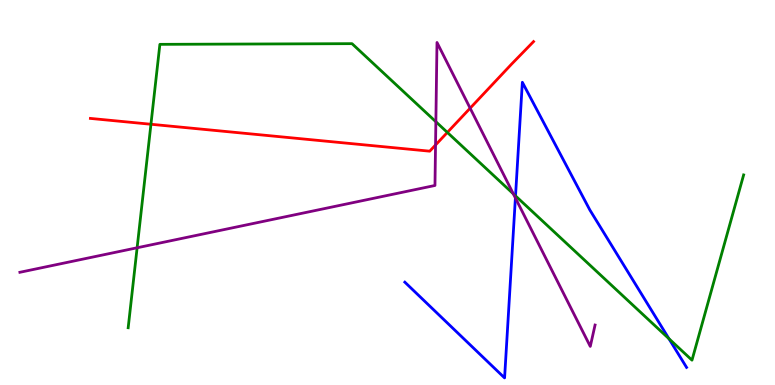[{'lines': ['blue', 'red'], 'intersections': []}, {'lines': ['green', 'red'], 'intersections': [{'x': 1.95, 'y': 6.77}, {'x': 5.77, 'y': 6.56}]}, {'lines': ['purple', 'red'], 'intersections': [{'x': 5.62, 'y': 6.23}, {'x': 6.07, 'y': 7.19}]}, {'lines': ['blue', 'green'], 'intersections': [{'x': 6.65, 'y': 4.91}, {'x': 8.63, 'y': 1.2}]}, {'lines': ['blue', 'purple'], 'intersections': [{'x': 6.65, 'y': 4.86}]}, {'lines': ['green', 'purple'], 'intersections': [{'x': 1.77, 'y': 3.56}, {'x': 5.62, 'y': 6.84}, {'x': 6.62, 'y': 4.96}]}]